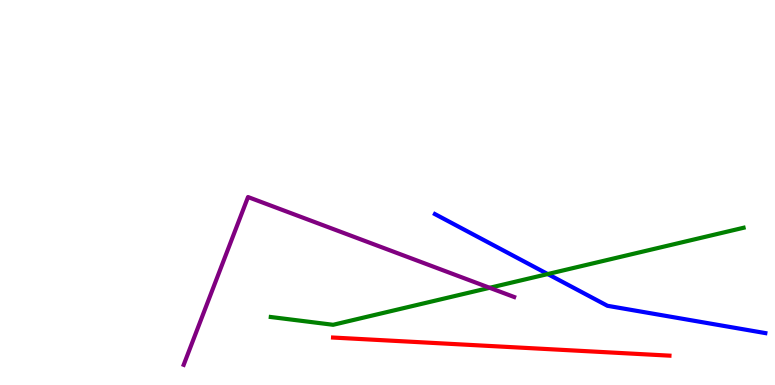[{'lines': ['blue', 'red'], 'intersections': []}, {'lines': ['green', 'red'], 'intersections': []}, {'lines': ['purple', 'red'], 'intersections': []}, {'lines': ['blue', 'green'], 'intersections': [{'x': 7.07, 'y': 2.88}]}, {'lines': ['blue', 'purple'], 'intersections': []}, {'lines': ['green', 'purple'], 'intersections': [{'x': 6.32, 'y': 2.52}]}]